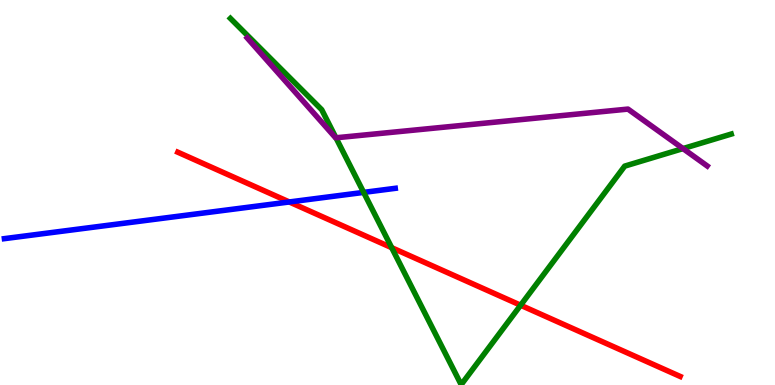[{'lines': ['blue', 'red'], 'intersections': [{'x': 3.73, 'y': 4.75}]}, {'lines': ['green', 'red'], 'intersections': [{'x': 5.05, 'y': 3.57}, {'x': 6.72, 'y': 2.07}]}, {'lines': ['purple', 'red'], 'intersections': []}, {'lines': ['blue', 'green'], 'intersections': [{'x': 4.69, 'y': 5.0}]}, {'lines': ['blue', 'purple'], 'intersections': []}, {'lines': ['green', 'purple'], 'intersections': [{'x': 4.34, 'y': 6.42}, {'x': 8.81, 'y': 6.14}]}]